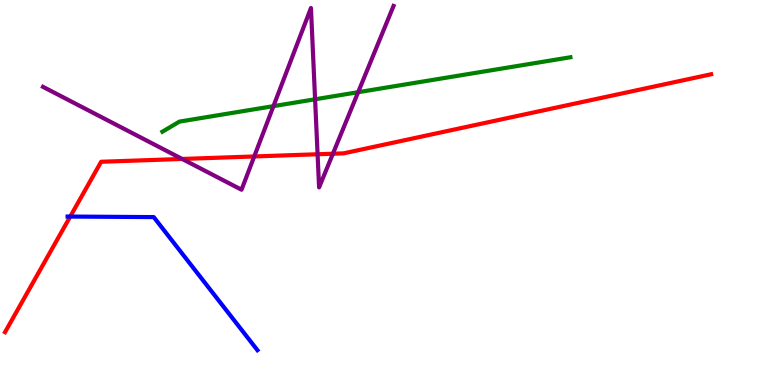[{'lines': ['blue', 'red'], 'intersections': [{'x': 0.906, 'y': 4.38}]}, {'lines': ['green', 'red'], 'intersections': []}, {'lines': ['purple', 'red'], 'intersections': [{'x': 2.35, 'y': 5.87}, {'x': 3.28, 'y': 5.94}, {'x': 4.1, 'y': 5.99}, {'x': 4.3, 'y': 6.01}]}, {'lines': ['blue', 'green'], 'intersections': []}, {'lines': ['blue', 'purple'], 'intersections': []}, {'lines': ['green', 'purple'], 'intersections': [{'x': 3.53, 'y': 7.24}, {'x': 4.07, 'y': 7.42}, {'x': 4.62, 'y': 7.61}]}]